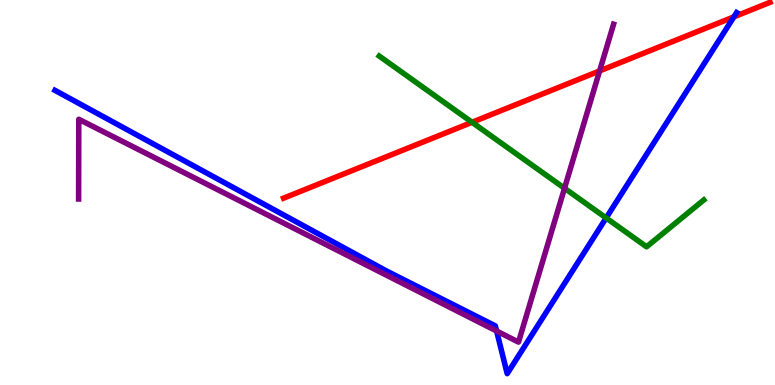[{'lines': ['blue', 'red'], 'intersections': [{'x': 9.47, 'y': 9.56}]}, {'lines': ['green', 'red'], 'intersections': [{'x': 6.09, 'y': 6.82}]}, {'lines': ['purple', 'red'], 'intersections': [{'x': 7.74, 'y': 8.16}]}, {'lines': ['blue', 'green'], 'intersections': [{'x': 7.82, 'y': 4.34}]}, {'lines': ['blue', 'purple'], 'intersections': [{'x': 6.41, 'y': 1.4}]}, {'lines': ['green', 'purple'], 'intersections': [{'x': 7.28, 'y': 5.11}]}]